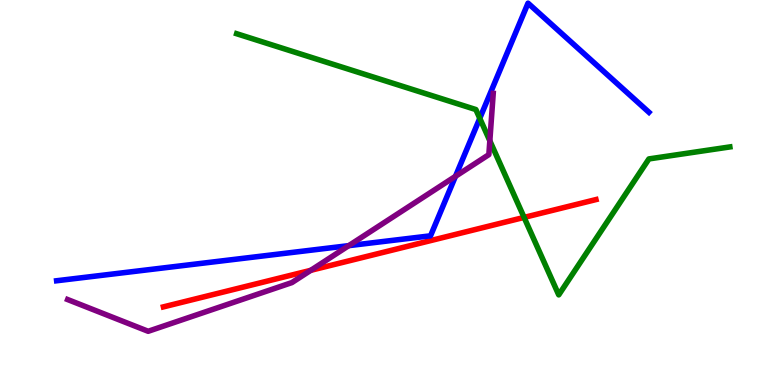[{'lines': ['blue', 'red'], 'intersections': []}, {'lines': ['green', 'red'], 'intersections': [{'x': 6.76, 'y': 4.35}]}, {'lines': ['purple', 'red'], 'intersections': [{'x': 4.01, 'y': 2.98}]}, {'lines': ['blue', 'green'], 'intersections': [{'x': 6.19, 'y': 6.93}]}, {'lines': ['blue', 'purple'], 'intersections': [{'x': 4.5, 'y': 3.62}, {'x': 5.88, 'y': 5.42}]}, {'lines': ['green', 'purple'], 'intersections': [{'x': 6.32, 'y': 6.34}]}]